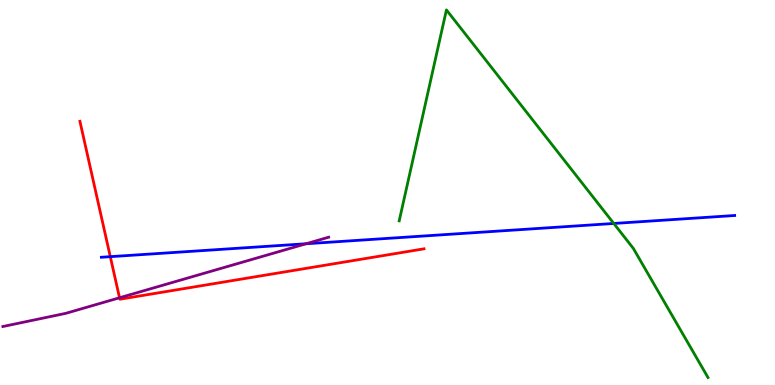[{'lines': ['blue', 'red'], 'intersections': [{'x': 1.42, 'y': 3.33}]}, {'lines': ['green', 'red'], 'intersections': []}, {'lines': ['purple', 'red'], 'intersections': [{'x': 1.54, 'y': 2.27}]}, {'lines': ['blue', 'green'], 'intersections': [{'x': 7.92, 'y': 4.2}]}, {'lines': ['blue', 'purple'], 'intersections': [{'x': 3.95, 'y': 3.67}]}, {'lines': ['green', 'purple'], 'intersections': []}]